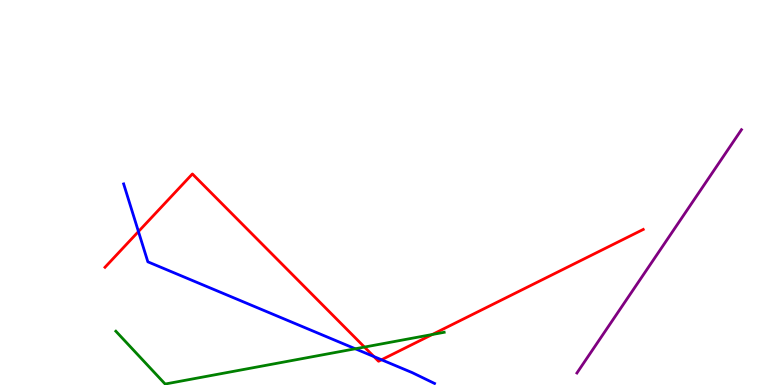[{'lines': ['blue', 'red'], 'intersections': [{'x': 1.79, 'y': 3.99}, {'x': 4.82, 'y': 0.739}, {'x': 4.92, 'y': 0.655}]}, {'lines': ['green', 'red'], 'intersections': [{'x': 4.7, 'y': 0.985}, {'x': 5.58, 'y': 1.31}]}, {'lines': ['purple', 'red'], 'intersections': []}, {'lines': ['blue', 'green'], 'intersections': [{'x': 4.58, 'y': 0.941}]}, {'lines': ['blue', 'purple'], 'intersections': []}, {'lines': ['green', 'purple'], 'intersections': []}]